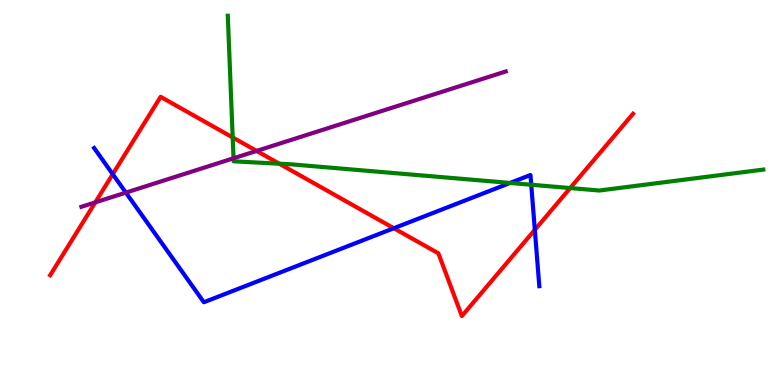[{'lines': ['blue', 'red'], 'intersections': [{'x': 1.45, 'y': 5.48}, {'x': 5.08, 'y': 4.07}, {'x': 6.9, 'y': 4.03}]}, {'lines': ['green', 'red'], 'intersections': [{'x': 3.0, 'y': 6.43}, {'x': 3.6, 'y': 5.75}, {'x': 7.36, 'y': 5.12}]}, {'lines': ['purple', 'red'], 'intersections': [{'x': 1.23, 'y': 4.74}, {'x': 3.31, 'y': 6.08}]}, {'lines': ['blue', 'green'], 'intersections': [{'x': 6.58, 'y': 5.25}, {'x': 6.85, 'y': 5.2}]}, {'lines': ['blue', 'purple'], 'intersections': [{'x': 1.62, 'y': 5.0}]}, {'lines': ['green', 'purple'], 'intersections': [{'x': 3.01, 'y': 5.89}]}]